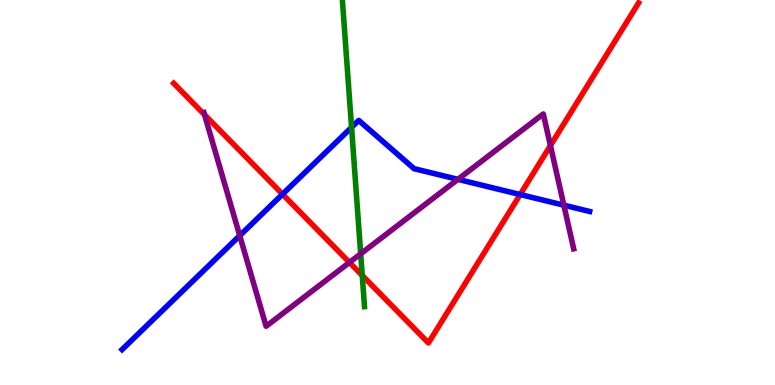[{'lines': ['blue', 'red'], 'intersections': [{'x': 3.65, 'y': 4.96}, {'x': 6.71, 'y': 4.95}]}, {'lines': ['green', 'red'], 'intersections': [{'x': 4.67, 'y': 2.85}]}, {'lines': ['purple', 'red'], 'intersections': [{'x': 2.64, 'y': 7.02}, {'x': 4.51, 'y': 3.18}, {'x': 7.1, 'y': 6.22}]}, {'lines': ['blue', 'green'], 'intersections': [{'x': 4.54, 'y': 6.69}]}, {'lines': ['blue', 'purple'], 'intersections': [{'x': 3.09, 'y': 3.88}, {'x': 5.91, 'y': 5.34}, {'x': 7.28, 'y': 4.67}]}, {'lines': ['green', 'purple'], 'intersections': [{'x': 4.65, 'y': 3.41}]}]